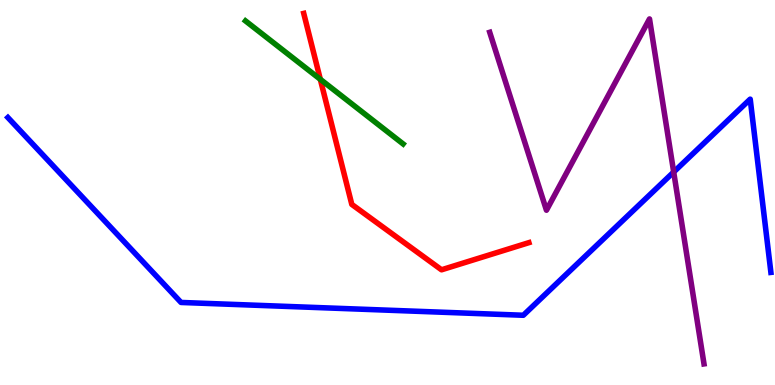[{'lines': ['blue', 'red'], 'intersections': []}, {'lines': ['green', 'red'], 'intersections': [{'x': 4.13, 'y': 7.94}]}, {'lines': ['purple', 'red'], 'intersections': []}, {'lines': ['blue', 'green'], 'intersections': []}, {'lines': ['blue', 'purple'], 'intersections': [{'x': 8.69, 'y': 5.53}]}, {'lines': ['green', 'purple'], 'intersections': []}]